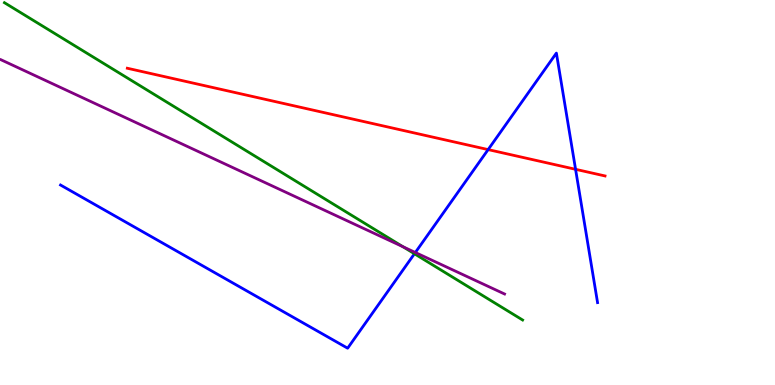[{'lines': ['blue', 'red'], 'intersections': [{'x': 6.3, 'y': 6.11}, {'x': 7.43, 'y': 5.6}]}, {'lines': ['green', 'red'], 'intersections': []}, {'lines': ['purple', 'red'], 'intersections': []}, {'lines': ['blue', 'green'], 'intersections': [{'x': 5.35, 'y': 3.41}]}, {'lines': ['blue', 'purple'], 'intersections': [{'x': 5.36, 'y': 3.44}]}, {'lines': ['green', 'purple'], 'intersections': [{'x': 5.2, 'y': 3.59}]}]